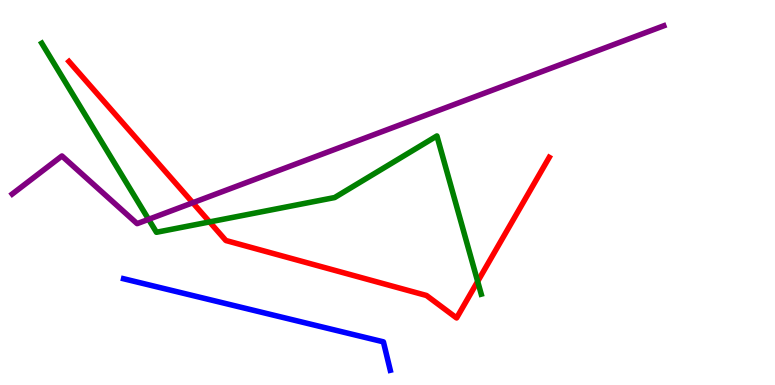[{'lines': ['blue', 'red'], 'intersections': []}, {'lines': ['green', 'red'], 'intersections': [{'x': 2.7, 'y': 4.24}, {'x': 6.16, 'y': 2.69}]}, {'lines': ['purple', 'red'], 'intersections': [{'x': 2.49, 'y': 4.73}]}, {'lines': ['blue', 'green'], 'intersections': []}, {'lines': ['blue', 'purple'], 'intersections': []}, {'lines': ['green', 'purple'], 'intersections': [{'x': 1.92, 'y': 4.3}]}]